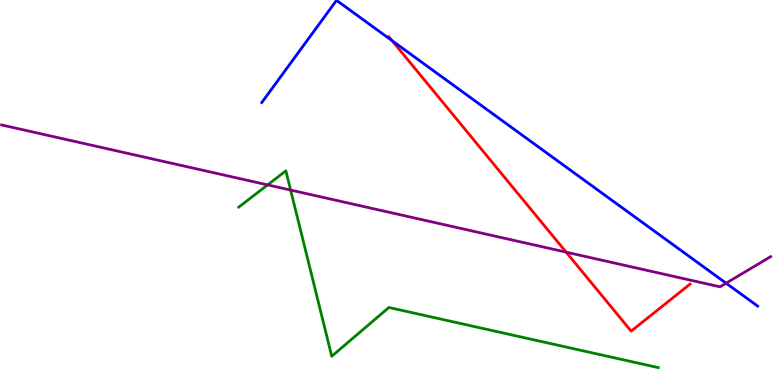[{'lines': ['blue', 'red'], 'intersections': [{'x': 5.06, 'y': 8.94}]}, {'lines': ['green', 'red'], 'intersections': []}, {'lines': ['purple', 'red'], 'intersections': [{'x': 7.31, 'y': 3.45}]}, {'lines': ['blue', 'green'], 'intersections': []}, {'lines': ['blue', 'purple'], 'intersections': [{'x': 9.37, 'y': 2.64}]}, {'lines': ['green', 'purple'], 'intersections': [{'x': 3.45, 'y': 5.2}, {'x': 3.75, 'y': 5.06}]}]